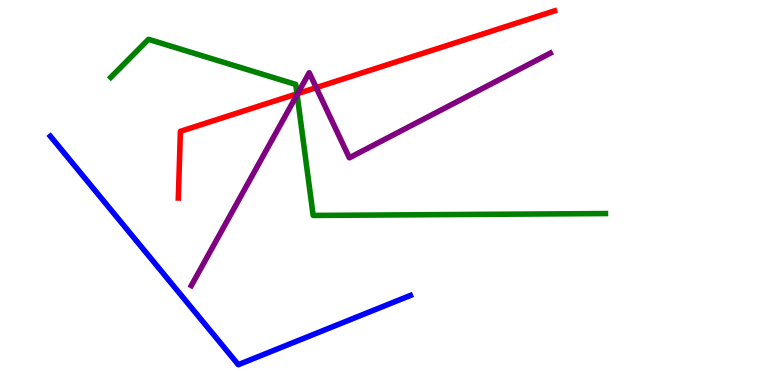[{'lines': ['blue', 'red'], 'intersections': []}, {'lines': ['green', 'red'], 'intersections': [{'x': 3.83, 'y': 7.56}]}, {'lines': ['purple', 'red'], 'intersections': [{'x': 3.84, 'y': 7.57}, {'x': 4.08, 'y': 7.72}]}, {'lines': ['blue', 'green'], 'intersections': []}, {'lines': ['blue', 'purple'], 'intersections': []}, {'lines': ['green', 'purple'], 'intersections': [{'x': 3.83, 'y': 7.54}]}]